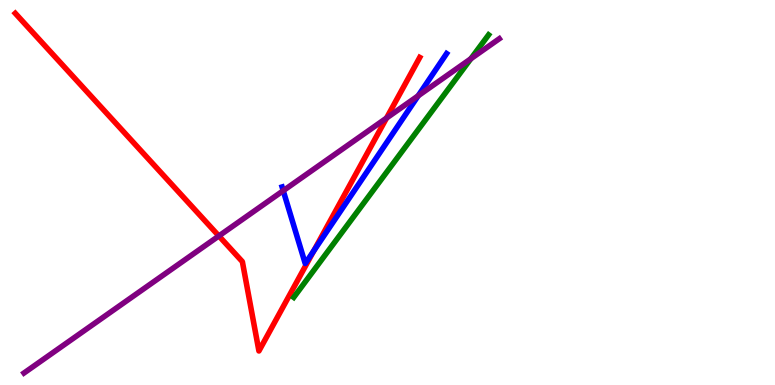[{'lines': ['blue', 'red'], 'intersections': [{'x': 4.05, 'y': 3.49}]}, {'lines': ['green', 'red'], 'intersections': []}, {'lines': ['purple', 'red'], 'intersections': [{'x': 2.82, 'y': 3.87}, {'x': 4.99, 'y': 6.93}]}, {'lines': ['blue', 'green'], 'intersections': []}, {'lines': ['blue', 'purple'], 'intersections': [{'x': 3.65, 'y': 5.05}, {'x': 5.4, 'y': 7.51}]}, {'lines': ['green', 'purple'], 'intersections': [{'x': 6.08, 'y': 8.47}]}]